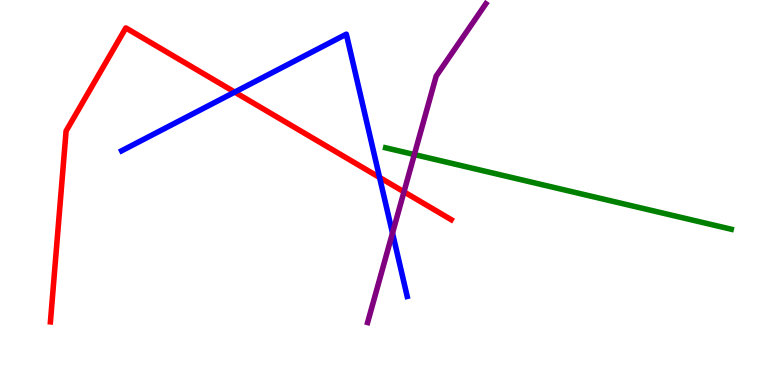[{'lines': ['blue', 'red'], 'intersections': [{'x': 3.03, 'y': 7.61}, {'x': 4.9, 'y': 5.39}]}, {'lines': ['green', 'red'], 'intersections': []}, {'lines': ['purple', 'red'], 'intersections': [{'x': 5.21, 'y': 5.02}]}, {'lines': ['blue', 'green'], 'intersections': []}, {'lines': ['blue', 'purple'], 'intersections': [{'x': 5.06, 'y': 3.95}]}, {'lines': ['green', 'purple'], 'intersections': [{'x': 5.35, 'y': 5.99}]}]